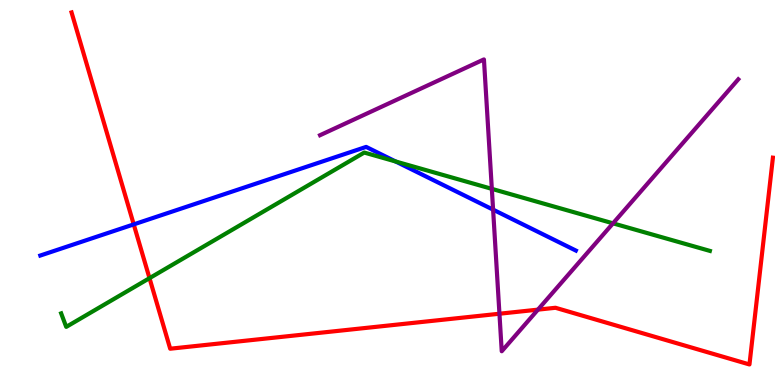[{'lines': ['blue', 'red'], 'intersections': [{'x': 1.73, 'y': 4.17}]}, {'lines': ['green', 'red'], 'intersections': [{'x': 1.93, 'y': 2.77}]}, {'lines': ['purple', 'red'], 'intersections': [{'x': 6.44, 'y': 1.85}, {'x': 6.94, 'y': 1.96}]}, {'lines': ['blue', 'green'], 'intersections': [{'x': 5.11, 'y': 5.81}]}, {'lines': ['blue', 'purple'], 'intersections': [{'x': 6.36, 'y': 4.55}]}, {'lines': ['green', 'purple'], 'intersections': [{'x': 6.35, 'y': 5.09}, {'x': 7.91, 'y': 4.2}]}]